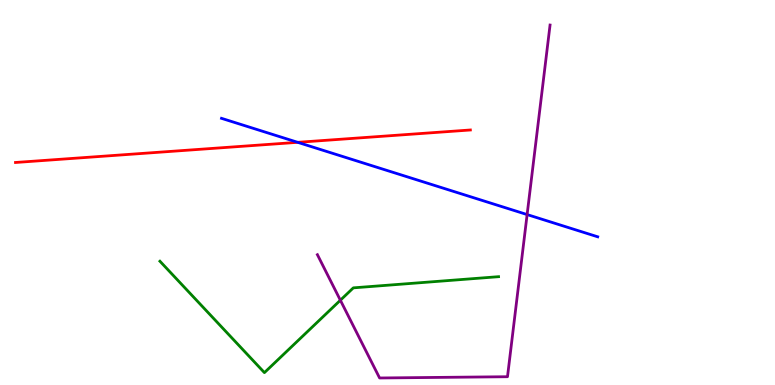[{'lines': ['blue', 'red'], 'intersections': [{'x': 3.84, 'y': 6.3}]}, {'lines': ['green', 'red'], 'intersections': []}, {'lines': ['purple', 'red'], 'intersections': []}, {'lines': ['blue', 'green'], 'intersections': []}, {'lines': ['blue', 'purple'], 'intersections': [{'x': 6.8, 'y': 4.43}]}, {'lines': ['green', 'purple'], 'intersections': [{'x': 4.39, 'y': 2.2}]}]